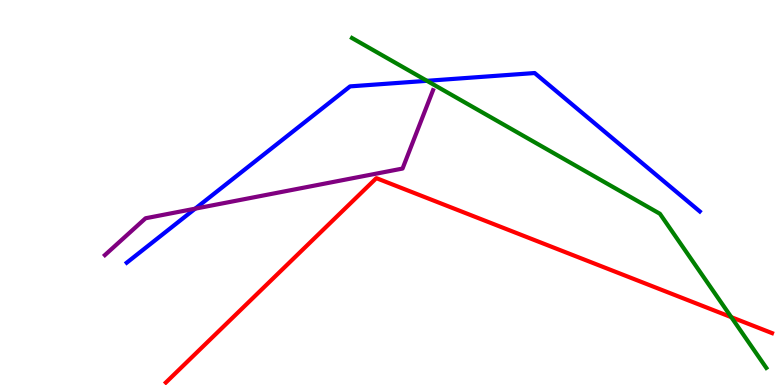[{'lines': ['blue', 'red'], 'intersections': []}, {'lines': ['green', 'red'], 'intersections': [{'x': 9.44, 'y': 1.76}]}, {'lines': ['purple', 'red'], 'intersections': []}, {'lines': ['blue', 'green'], 'intersections': [{'x': 5.51, 'y': 7.9}]}, {'lines': ['blue', 'purple'], 'intersections': [{'x': 2.52, 'y': 4.58}]}, {'lines': ['green', 'purple'], 'intersections': []}]